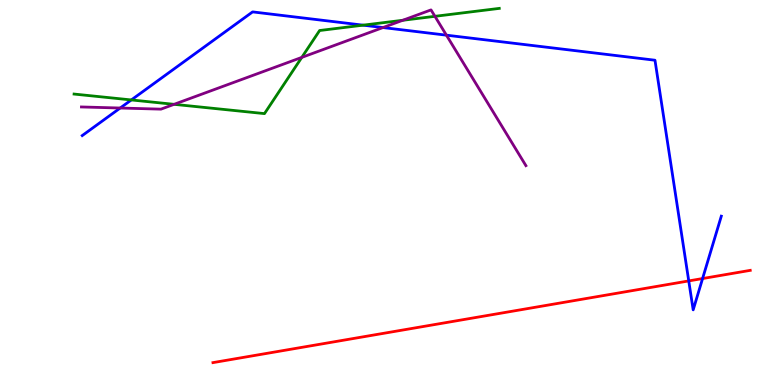[{'lines': ['blue', 'red'], 'intersections': [{'x': 8.89, 'y': 2.7}, {'x': 9.07, 'y': 2.77}]}, {'lines': ['green', 'red'], 'intersections': []}, {'lines': ['purple', 'red'], 'intersections': []}, {'lines': ['blue', 'green'], 'intersections': [{'x': 1.69, 'y': 7.4}, {'x': 4.69, 'y': 9.35}]}, {'lines': ['blue', 'purple'], 'intersections': [{'x': 1.55, 'y': 7.19}, {'x': 4.94, 'y': 9.28}, {'x': 5.76, 'y': 9.09}]}, {'lines': ['green', 'purple'], 'intersections': [{'x': 2.25, 'y': 7.29}, {'x': 3.89, 'y': 8.51}, {'x': 5.2, 'y': 9.47}, {'x': 5.61, 'y': 9.58}]}]